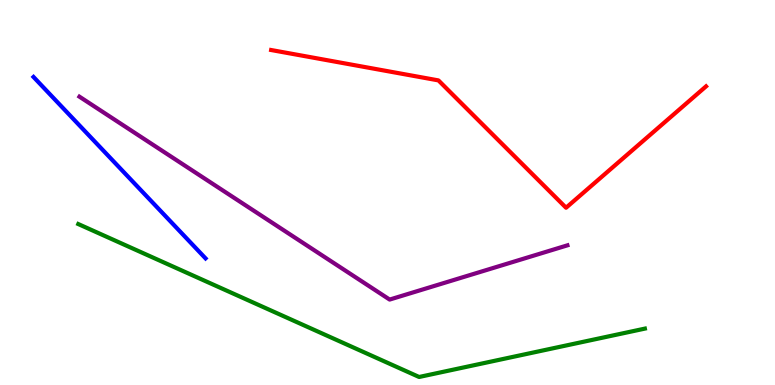[{'lines': ['blue', 'red'], 'intersections': []}, {'lines': ['green', 'red'], 'intersections': []}, {'lines': ['purple', 'red'], 'intersections': []}, {'lines': ['blue', 'green'], 'intersections': []}, {'lines': ['blue', 'purple'], 'intersections': []}, {'lines': ['green', 'purple'], 'intersections': []}]